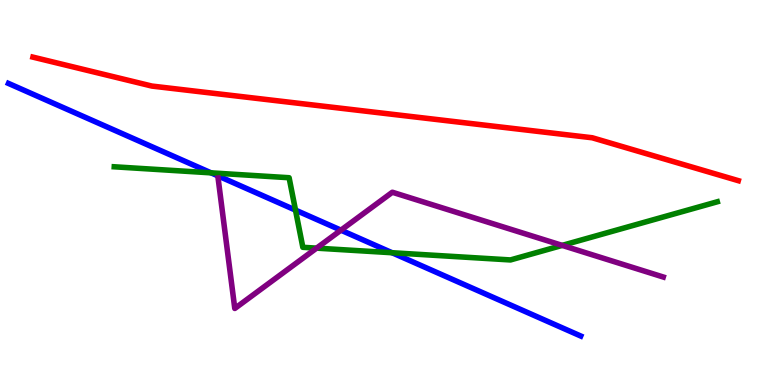[{'lines': ['blue', 'red'], 'intersections': []}, {'lines': ['green', 'red'], 'intersections': []}, {'lines': ['purple', 'red'], 'intersections': []}, {'lines': ['blue', 'green'], 'intersections': [{'x': 2.72, 'y': 5.51}, {'x': 3.81, 'y': 4.54}, {'x': 5.06, 'y': 3.44}]}, {'lines': ['blue', 'purple'], 'intersections': [{'x': 4.4, 'y': 4.02}]}, {'lines': ['green', 'purple'], 'intersections': [{'x': 4.08, 'y': 3.55}, {'x': 7.25, 'y': 3.63}]}]